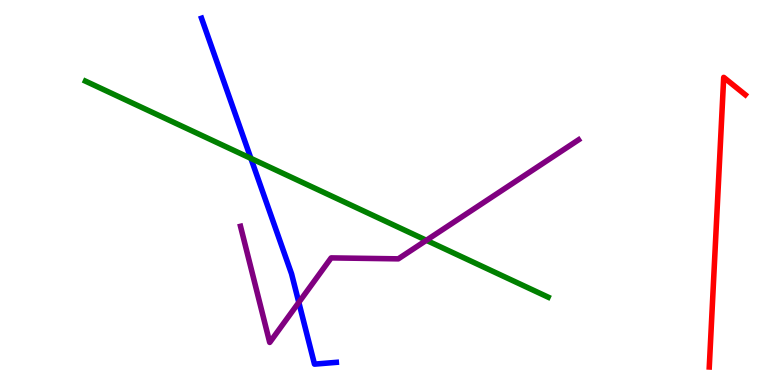[{'lines': ['blue', 'red'], 'intersections': []}, {'lines': ['green', 'red'], 'intersections': []}, {'lines': ['purple', 'red'], 'intersections': []}, {'lines': ['blue', 'green'], 'intersections': [{'x': 3.24, 'y': 5.89}]}, {'lines': ['blue', 'purple'], 'intersections': [{'x': 3.86, 'y': 2.15}]}, {'lines': ['green', 'purple'], 'intersections': [{'x': 5.5, 'y': 3.76}]}]